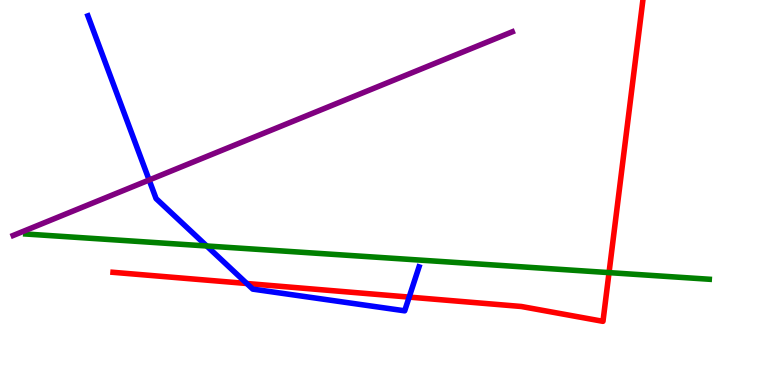[{'lines': ['blue', 'red'], 'intersections': [{'x': 3.18, 'y': 2.64}, {'x': 5.28, 'y': 2.28}]}, {'lines': ['green', 'red'], 'intersections': [{'x': 7.86, 'y': 2.92}]}, {'lines': ['purple', 'red'], 'intersections': []}, {'lines': ['blue', 'green'], 'intersections': [{'x': 2.67, 'y': 3.61}]}, {'lines': ['blue', 'purple'], 'intersections': [{'x': 1.92, 'y': 5.32}]}, {'lines': ['green', 'purple'], 'intersections': []}]